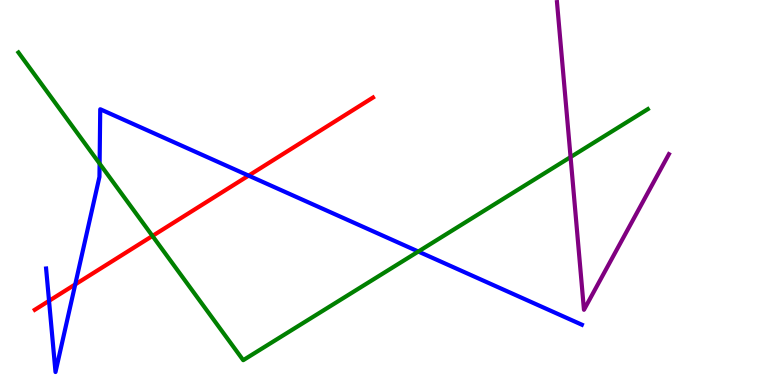[{'lines': ['blue', 'red'], 'intersections': [{'x': 0.633, 'y': 2.19}, {'x': 0.971, 'y': 2.61}, {'x': 3.21, 'y': 5.44}]}, {'lines': ['green', 'red'], 'intersections': [{'x': 1.97, 'y': 3.87}]}, {'lines': ['purple', 'red'], 'intersections': []}, {'lines': ['blue', 'green'], 'intersections': [{'x': 1.29, 'y': 5.75}, {'x': 5.4, 'y': 3.47}]}, {'lines': ['blue', 'purple'], 'intersections': []}, {'lines': ['green', 'purple'], 'intersections': [{'x': 7.36, 'y': 5.92}]}]